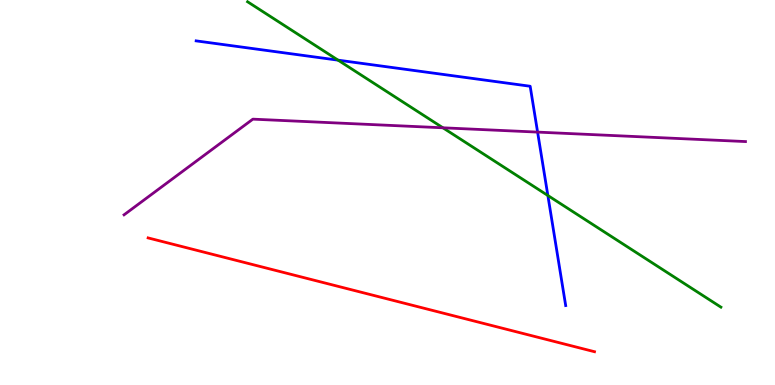[{'lines': ['blue', 'red'], 'intersections': []}, {'lines': ['green', 'red'], 'intersections': []}, {'lines': ['purple', 'red'], 'intersections': []}, {'lines': ['blue', 'green'], 'intersections': [{'x': 4.36, 'y': 8.44}, {'x': 7.07, 'y': 4.92}]}, {'lines': ['blue', 'purple'], 'intersections': [{'x': 6.94, 'y': 6.57}]}, {'lines': ['green', 'purple'], 'intersections': [{'x': 5.72, 'y': 6.68}]}]